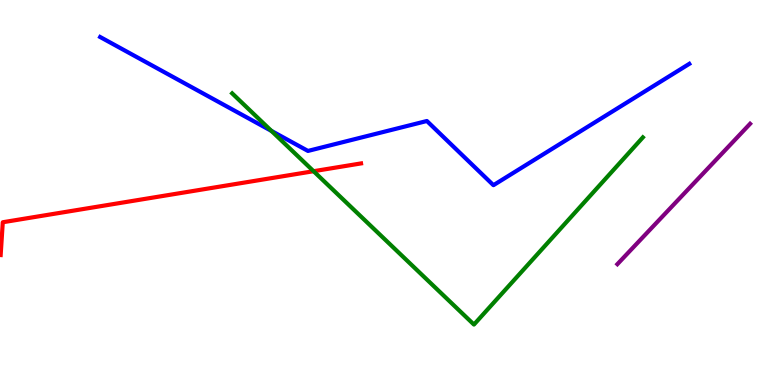[{'lines': ['blue', 'red'], 'intersections': []}, {'lines': ['green', 'red'], 'intersections': [{'x': 4.05, 'y': 5.55}]}, {'lines': ['purple', 'red'], 'intersections': []}, {'lines': ['blue', 'green'], 'intersections': [{'x': 3.5, 'y': 6.6}]}, {'lines': ['blue', 'purple'], 'intersections': []}, {'lines': ['green', 'purple'], 'intersections': []}]